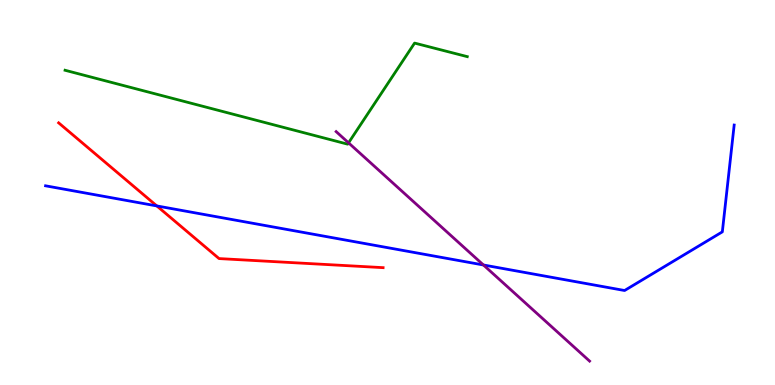[{'lines': ['blue', 'red'], 'intersections': [{'x': 2.02, 'y': 4.65}]}, {'lines': ['green', 'red'], 'intersections': []}, {'lines': ['purple', 'red'], 'intersections': []}, {'lines': ['blue', 'green'], 'intersections': []}, {'lines': ['blue', 'purple'], 'intersections': [{'x': 6.24, 'y': 3.12}]}, {'lines': ['green', 'purple'], 'intersections': [{'x': 4.5, 'y': 6.29}]}]